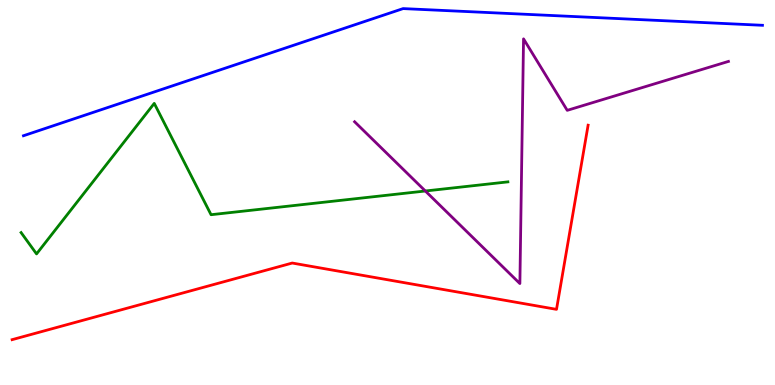[{'lines': ['blue', 'red'], 'intersections': []}, {'lines': ['green', 'red'], 'intersections': []}, {'lines': ['purple', 'red'], 'intersections': []}, {'lines': ['blue', 'green'], 'intersections': []}, {'lines': ['blue', 'purple'], 'intersections': []}, {'lines': ['green', 'purple'], 'intersections': [{'x': 5.49, 'y': 5.04}]}]